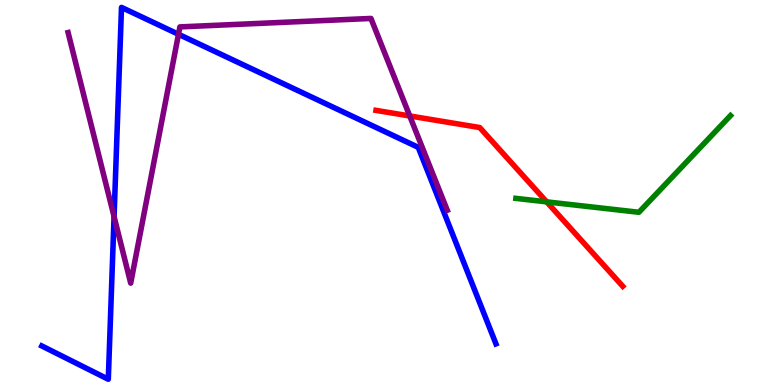[{'lines': ['blue', 'red'], 'intersections': []}, {'lines': ['green', 'red'], 'intersections': [{'x': 7.05, 'y': 4.76}]}, {'lines': ['purple', 'red'], 'intersections': [{'x': 5.29, 'y': 6.99}]}, {'lines': ['blue', 'green'], 'intersections': []}, {'lines': ['blue', 'purple'], 'intersections': [{'x': 1.47, 'y': 4.37}, {'x': 2.3, 'y': 9.11}]}, {'lines': ['green', 'purple'], 'intersections': []}]